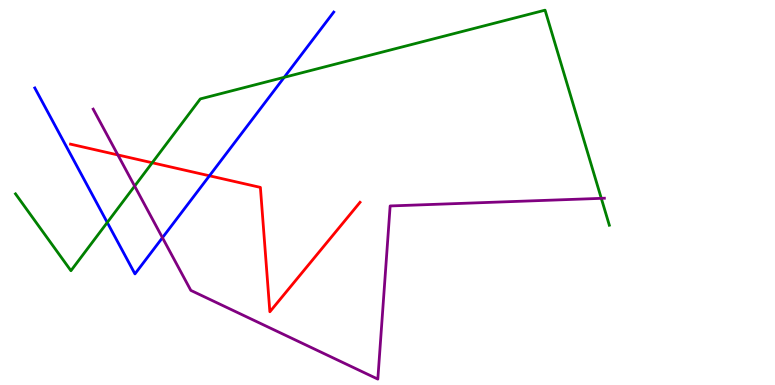[{'lines': ['blue', 'red'], 'intersections': [{'x': 2.7, 'y': 5.43}]}, {'lines': ['green', 'red'], 'intersections': [{'x': 1.96, 'y': 5.77}]}, {'lines': ['purple', 'red'], 'intersections': [{'x': 1.52, 'y': 5.98}]}, {'lines': ['blue', 'green'], 'intersections': [{'x': 1.38, 'y': 4.22}, {'x': 3.67, 'y': 7.99}]}, {'lines': ['blue', 'purple'], 'intersections': [{'x': 2.1, 'y': 3.83}]}, {'lines': ['green', 'purple'], 'intersections': [{'x': 1.74, 'y': 5.17}, {'x': 7.76, 'y': 4.85}]}]